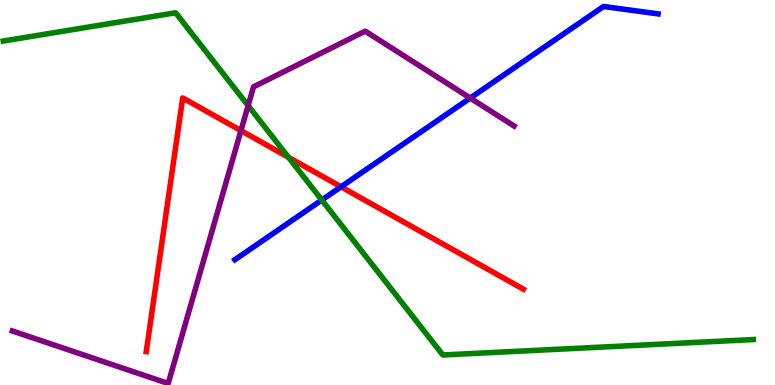[{'lines': ['blue', 'red'], 'intersections': [{'x': 4.4, 'y': 5.15}]}, {'lines': ['green', 'red'], 'intersections': [{'x': 3.72, 'y': 5.91}]}, {'lines': ['purple', 'red'], 'intersections': [{'x': 3.11, 'y': 6.61}]}, {'lines': ['blue', 'green'], 'intersections': [{'x': 4.15, 'y': 4.81}]}, {'lines': ['blue', 'purple'], 'intersections': [{'x': 6.07, 'y': 7.45}]}, {'lines': ['green', 'purple'], 'intersections': [{'x': 3.2, 'y': 7.26}]}]